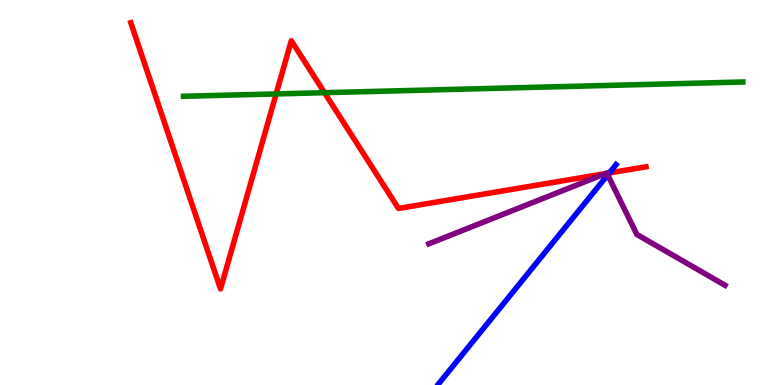[{'lines': ['blue', 'red'], 'intersections': [{'x': 7.86, 'y': 5.51}]}, {'lines': ['green', 'red'], 'intersections': [{'x': 3.56, 'y': 7.56}, {'x': 4.19, 'y': 7.59}]}, {'lines': ['purple', 'red'], 'intersections': [{'x': 7.81, 'y': 5.49}, {'x': 7.83, 'y': 5.5}]}, {'lines': ['blue', 'green'], 'intersections': []}, {'lines': ['blue', 'purple'], 'intersections': [{'x': 7.84, 'y': 5.46}]}, {'lines': ['green', 'purple'], 'intersections': []}]